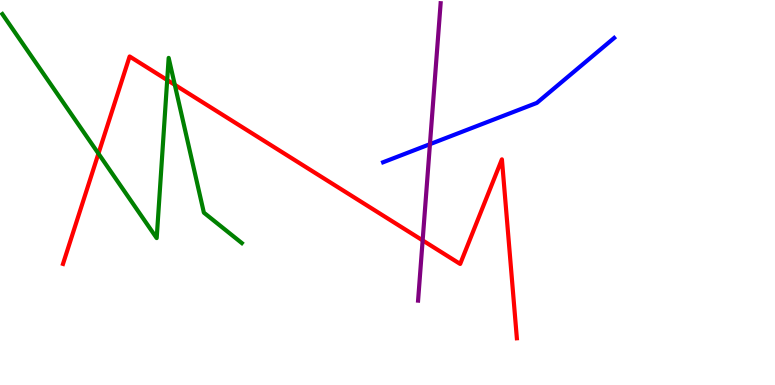[{'lines': ['blue', 'red'], 'intersections': []}, {'lines': ['green', 'red'], 'intersections': [{'x': 1.27, 'y': 6.01}, {'x': 2.16, 'y': 7.92}, {'x': 2.26, 'y': 7.8}]}, {'lines': ['purple', 'red'], 'intersections': [{'x': 5.45, 'y': 3.76}]}, {'lines': ['blue', 'green'], 'intersections': []}, {'lines': ['blue', 'purple'], 'intersections': [{'x': 5.55, 'y': 6.26}]}, {'lines': ['green', 'purple'], 'intersections': []}]